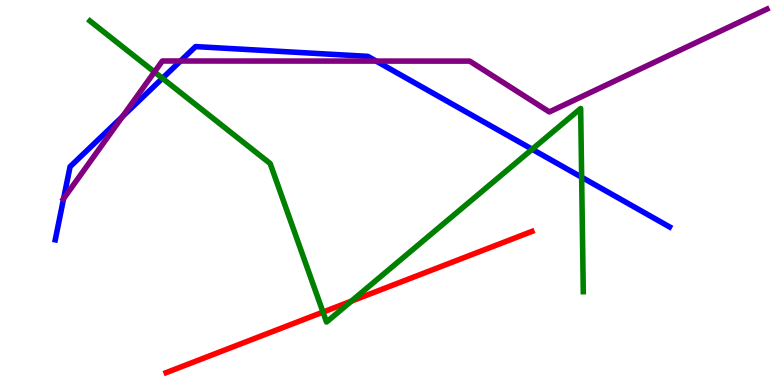[{'lines': ['blue', 'red'], 'intersections': []}, {'lines': ['green', 'red'], 'intersections': [{'x': 4.17, 'y': 1.89}, {'x': 4.53, 'y': 2.18}]}, {'lines': ['purple', 'red'], 'intersections': []}, {'lines': ['blue', 'green'], 'intersections': [{'x': 2.1, 'y': 7.97}, {'x': 6.87, 'y': 6.12}, {'x': 7.51, 'y': 5.4}]}, {'lines': ['blue', 'purple'], 'intersections': [{'x': 0.821, 'y': 4.84}, {'x': 1.58, 'y': 6.97}, {'x': 2.33, 'y': 8.42}, {'x': 4.85, 'y': 8.41}]}, {'lines': ['green', 'purple'], 'intersections': [{'x': 1.99, 'y': 8.13}]}]